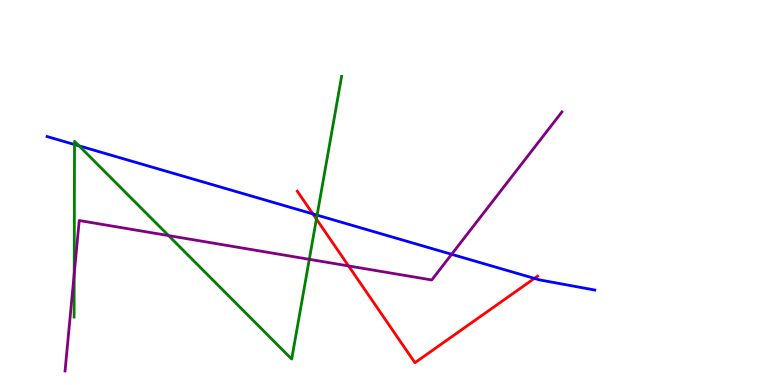[{'lines': ['blue', 'red'], 'intersections': [{'x': 4.04, 'y': 4.44}, {'x': 6.9, 'y': 2.77}]}, {'lines': ['green', 'red'], 'intersections': [{'x': 4.08, 'y': 4.31}]}, {'lines': ['purple', 'red'], 'intersections': [{'x': 4.5, 'y': 3.09}]}, {'lines': ['blue', 'green'], 'intersections': [{'x': 0.961, 'y': 6.25}, {'x': 1.02, 'y': 6.21}, {'x': 4.09, 'y': 4.41}]}, {'lines': ['blue', 'purple'], 'intersections': [{'x': 5.83, 'y': 3.39}]}, {'lines': ['green', 'purple'], 'intersections': [{'x': 0.958, 'y': 2.89}, {'x': 2.18, 'y': 3.88}, {'x': 3.99, 'y': 3.26}]}]